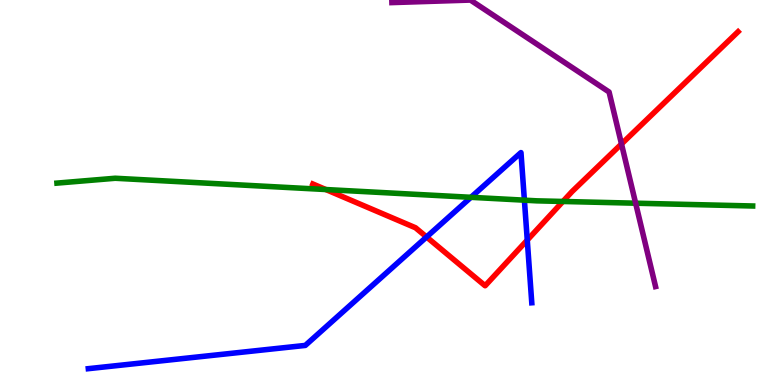[{'lines': ['blue', 'red'], 'intersections': [{'x': 5.5, 'y': 3.84}, {'x': 6.8, 'y': 3.76}]}, {'lines': ['green', 'red'], 'intersections': [{'x': 4.2, 'y': 5.08}, {'x': 7.26, 'y': 4.77}]}, {'lines': ['purple', 'red'], 'intersections': [{'x': 8.02, 'y': 6.26}]}, {'lines': ['blue', 'green'], 'intersections': [{'x': 6.08, 'y': 4.88}, {'x': 6.77, 'y': 4.8}]}, {'lines': ['blue', 'purple'], 'intersections': []}, {'lines': ['green', 'purple'], 'intersections': [{'x': 8.2, 'y': 4.72}]}]